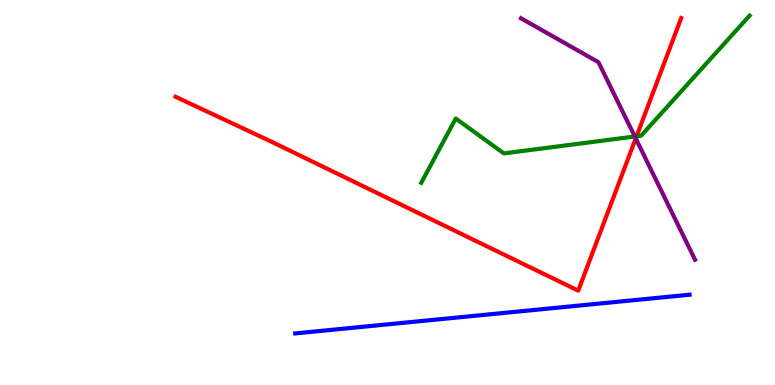[{'lines': ['blue', 'red'], 'intersections': []}, {'lines': ['green', 'red'], 'intersections': [{'x': 8.21, 'y': 6.46}]}, {'lines': ['purple', 'red'], 'intersections': [{'x': 8.2, 'y': 6.4}]}, {'lines': ['blue', 'green'], 'intersections': []}, {'lines': ['blue', 'purple'], 'intersections': []}, {'lines': ['green', 'purple'], 'intersections': [{'x': 8.19, 'y': 6.45}]}]